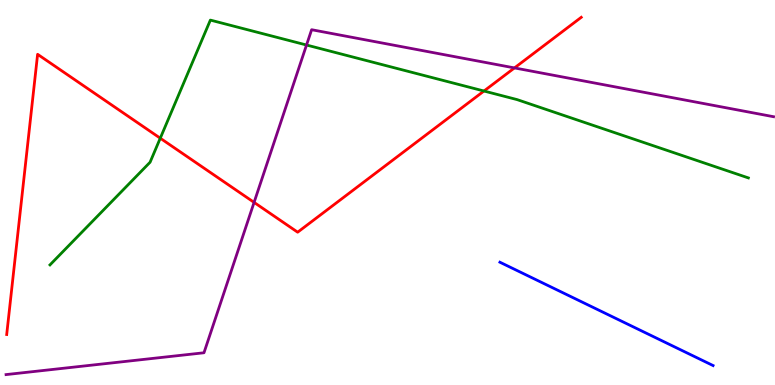[{'lines': ['blue', 'red'], 'intersections': []}, {'lines': ['green', 'red'], 'intersections': [{'x': 2.07, 'y': 6.41}, {'x': 6.24, 'y': 7.64}]}, {'lines': ['purple', 'red'], 'intersections': [{'x': 3.28, 'y': 4.74}, {'x': 6.64, 'y': 8.24}]}, {'lines': ['blue', 'green'], 'intersections': []}, {'lines': ['blue', 'purple'], 'intersections': []}, {'lines': ['green', 'purple'], 'intersections': [{'x': 3.96, 'y': 8.83}]}]